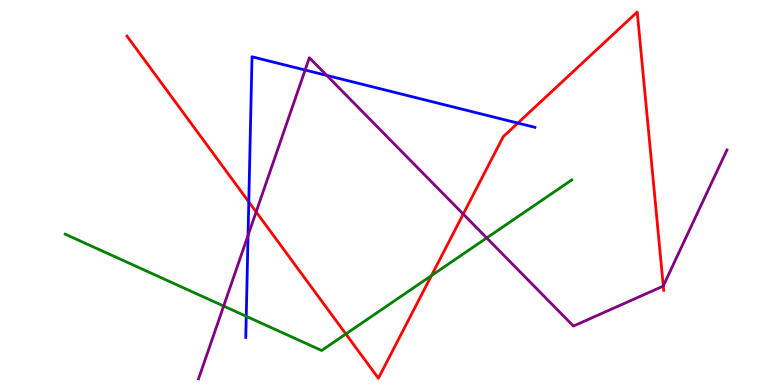[{'lines': ['blue', 'red'], 'intersections': [{'x': 3.21, 'y': 4.76}, {'x': 6.68, 'y': 6.8}]}, {'lines': ['green', 'red'], 'intersections': [{'x': 4.46, 'y': 1.33}, {'x': 5.57, 'y': 2.84}]}, {'lines': ['purple', 'red'], 'intersections': [{'x': 3.31, 'y': 4.5}, {'x': 5.98, 'y': 4.44}, {'x': 8.56, 'y': 2.57}]}, {'lines': ['blue', 'green'], 'intersections': [{'x': 3.18, 'y': 1.78}]}, {'lines': ['blue', 'purple'], 'intersections': [{'x': 3.2, 'y': 3.89}, {'x': 3.94, 'y': 8.18}, {'x': 4.22, 'y': 8.04}]}, {'lines': ['green', 'purple'], 'intersections': [{'x': 2.89, 'y': 2.05}, {'x': 6.28, 'y': 3.82}]}]